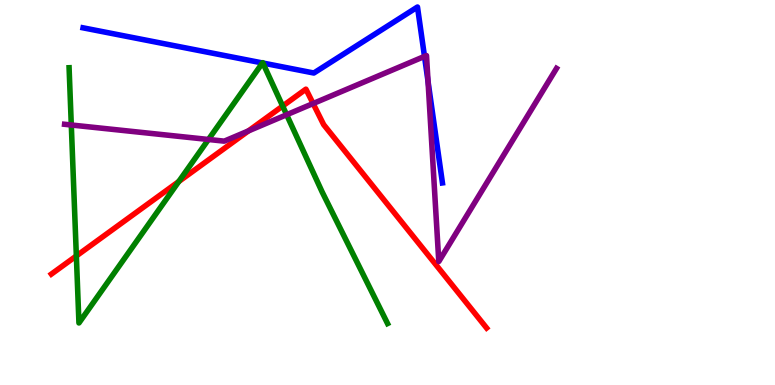[{'lines': ['blue', 'red'], 'intersections': []}, {'lines': ['green', 'red'], 'intersections': [{'x': 0.985, 'y': 3.35}, {'x': 2.31, 'y': 5.28}, {'x': 3.65, 'y': 7.25}]}, {'lines': ['purple', 'red'], 'intersections': [{'x': 3.21, 'y': 6.6}, {'x': 4.04, 'y': 7.31}]}, {'lines': ['blue', 'green'], 'intersections': [{'x': 3.39, 'y': 8.36}, {'x': 3.39, 'y': 8.36}]}, {'lines': ['blue', 'purple'], 'intersections': [{'x': 5.48, 'y': 8.53}, {'x': 5.52, 'y': 7.88}]}, {'lines': ['green', 'purple'], 'intersections': [{'x': 0.92, 'y': 6.75}, {'x': 2.69, 'y': 6.38}, {'x': 3.7, 'y': 7.02}]}]